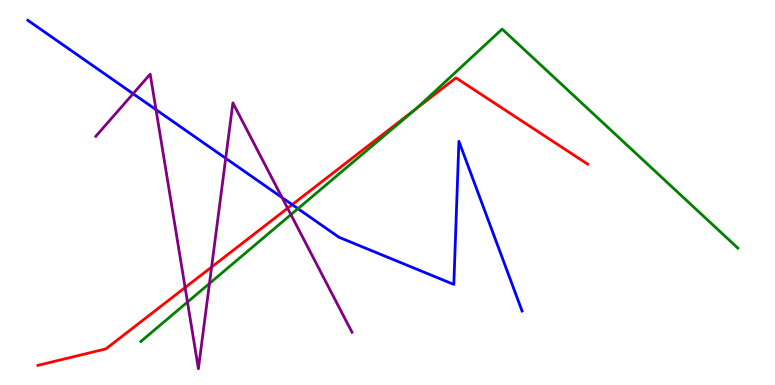[{'lines': ['blue', 'red'], 'intersections': [{'x': 3.77, 'y': 4.68}]}, {'lines': ['green', 'red'], 'intersections': [{'x': 5.38, 'y': 7.19}]}, {'lines': ['purple', 'red'], 'intersections': [{'x': 2.39, 'y': 2.53}, {'x': 2.73, 'y': 3.06}, {'x': 3.71, 'y': 4.59}]}, {'lines': ['blue', 'green'], 'intersections': [{'x': 3.84, 'y': 4.58}]}, {'lines': ['blue', 'purple'], 'intersections': [{'x': 1.72, 'y': 7.57}, {'x': 2.01, 'y': 7.15}, {'x': 2.91, 'y': 5.89}, {'x': 3.64, 'y': 4.87}]}, {'lines': ['green', 'purple'], 'intersections': [{'x': 2.42, 'y': 2.15}, {'x': 2.7, 'y': 2.64}, {'x': 3.75, 'y': 4.43}]}]